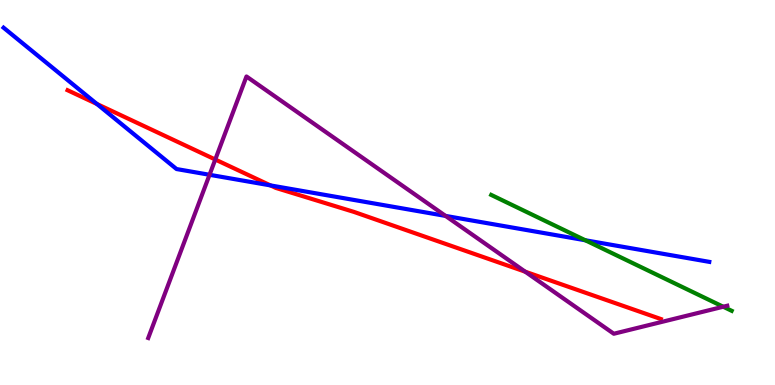[{'lines': ['blue', 'red'], 'intersections': [{'x': 1.25, 'y': 7.3}, {'x': 3.49, 'y': 5.18}]}, {'lines': ['green', 'red'], 'intersections': []}, {'lines': ['purple', 'red'], 'intersections': [{'x': 2.78, 'y': 5.86}, {'x': 6.78, 'y': 2.94}]}, {'lines': ['blue', 'green'], 'intersections': [{'x': 7.55, 'y': 3.76}]}, {'lines': ['blue', 'purple'], 'intersections': [{'x': 2.7, 'y': 5.46}, {'x': 5.75, 'y': 4.39}]}, {'lines': ['green', 'purple'], 'intersections': [{'x': 9.33, 'y': 2.03}]}]